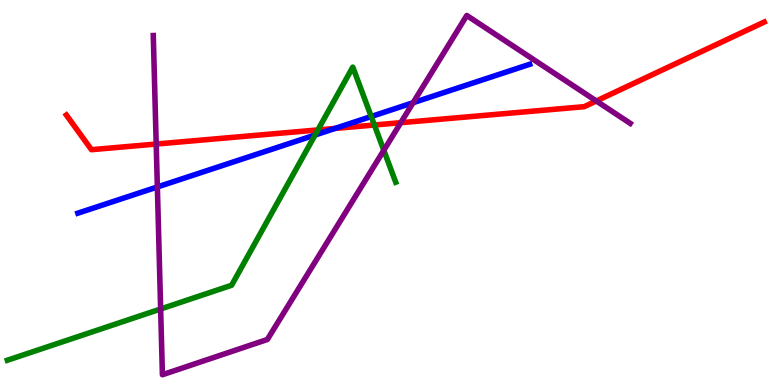[{'lines': ['blue', 'red'], 'intersections': [{'x': 4.32, 'y': 6.66}]}, {'lines': ['green', 'red'], 'intersections': [{'x': 4.1, 'y': 6.63}, {'x': 4.83, 'y': 6.75}]}, {'lines': ['purple', 'red'], 'intersections': [{'x': 2.02, 'y': 6.26}, {'x': 5.17, 'y': 6.81}, {'x': 7.69, 'y': 7.38}]}, {'lines': ['blue', 'green'], 'intersections': [{'x': 4.07, 'y': 6.49}, {'x': 4.79, 'y': 6.97}]}, {'lines': ['blue', 'purple'], 'intersections': [{'x': 2.03, 'y': 5.14}, {'x': 5.33, 'y': 7.33}]}, {'lines': ['green', 'purple'], 'intersections': [{'x': 2.07, 'y': 1.97}, {'x': 4.95, 'y': 6.1}]}]